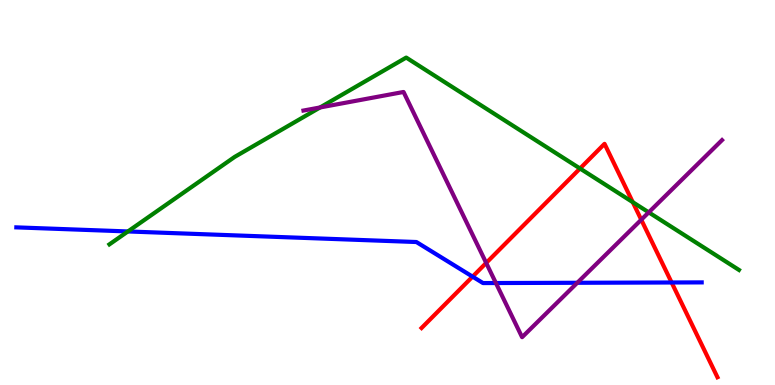[{'lines': ['blue', 'red'], 'intersections': [{'x': 6.1, 'y': 2.81}, {'x': 8.67, 'y': 2.66}]}, {'lines': ['green', 'red'], 'intersections': [{'x': 7.48, 'y': 5.62}, {'x': 8.16, 'y': 4.75}]}, {'lines': ['purple', 'red'], 'intersections': [{'x': 6.27, 'y': 3.17}, {'x': 8.27, 'y': 4.29}]}, {'lines': ['blue', 'green'], 'intersections': [{'x': 1.65, 'y': 3.99}]}, {'lines': ['blue', 'purple'], 'intersections': [{'x': 6.4, 'y': 2.65}, {'x': 7.45, 'y': 2.66}]}, {'lines': ['green', 'purple'], 'intersections': [{'x': 4.13, 'y': 7.21}, {'x': 8.37, 'y': 4.48}]}]